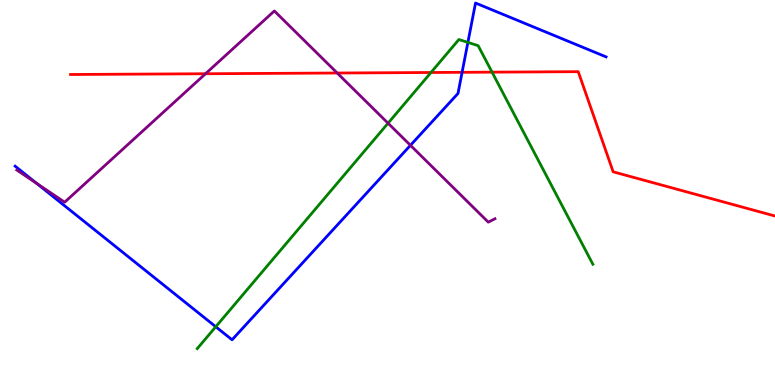[{'lines': ['blue', 'red'], 'intersections': [{'x': 5.96, 'y': 8.12}]}, {'lines': ['green', 'red'], 'intersections': [{'x': 5.56, 'y': 8.12}, {'x': 6.35, 'y': 8.13}]}, {'lines': ['purple', 'red'], 'intersections': [{'x': 2.65, 'y': 8.08}, {'x': 4.35, 'y': 8.1}]}, {'lines': ['blue', 'green'], 'intersections': [{'x': 2.78, 'y': 1.51}, {'x': 6.04, 'y': 8.9}]}, {'lines': ['blue', 'purple'], 'intersections': [{'x': 0.47, 'y': 5.24}, {'x': 5.3, 'y': 6.23}]}, {'lines': ['green', 'purple'], 'intersections': [{'x': 5.01, 'y': 6.8}]}]